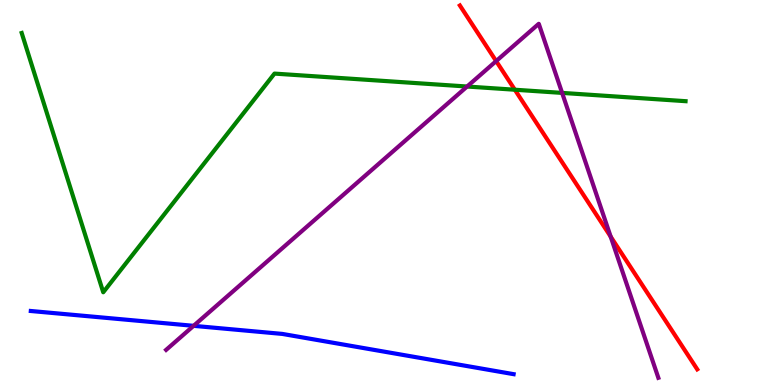[{'lines': ['blue', 'red'], 'intersections': []}, {'lines': ['green', 'red'], 'intersections': [{'x': 6.64, 'y': 7.67}]}, {'lines': ['purple', 'red'], 'intersections': [{'x': 6.4, 'y': 8.41}, {'x': 7.88, 'y': 3.85}]}, {'lines': ['blue', 'green'], 'intersections': []}, {'lines': ['blue', 'purple'], 'intersections': [{'x': 2.5, 'y': 1.54}]}, {'lines': ['green', 'purple'], 'intersections': [{'x': 6.03, 'y': 7.75}, {'x': 7.25, 'y': 7.59}]}]